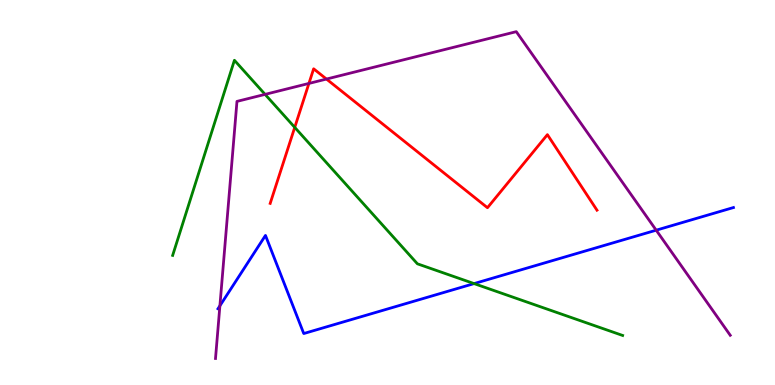[{'lines': ['blue', 'red'], 'intersections': []}, {'lines': ['green', 'red'], 'intersections': [{'x': 3.8, 'y': 6.69}]}, {'lines': ['purple', 'red'], 'intersections': [{'x': 3.99, 'y': 7.83}, {'x': 4.21, 'y': 7.95}]}, {'lines': ['blue', 'green'], 'intersections': [{'x': 6.12, 'y': 2.63}]}, {'lines': ['blue', 'purple'], 'intersections': [{'x': 2.84, 'y': 2.06}, {'x': 8.47, 'y': 4.02}]}, {'lines': ['green', 'purple'], 'intersections': [{'x': 3.42, 'y': 7.55}]}]